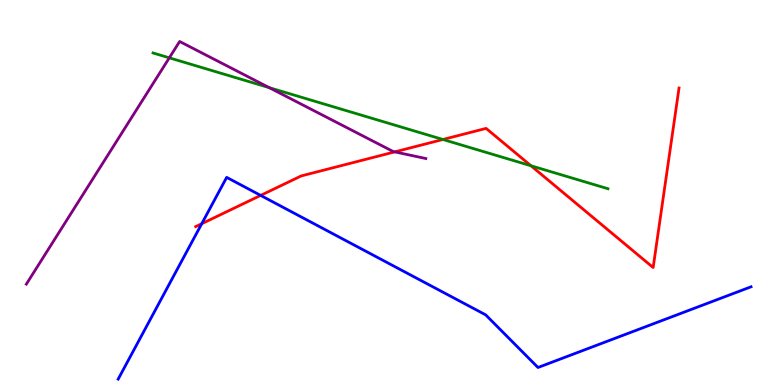[{'lines': ['blue', 'red'], 'intersections': [{'x': 2.6, 'y': 4.19}, {'x': 3.36, 'y': 4.92}]}, {'lines': ['green', 'red'], 'intersections': [{'x': 5.72, 'y': 6.38}, {'x': 6.85, 'y': 5.69}]}, {'lines': ['purple', 'red'], 'intersections': [{'x': 5.09, 'y': 6.06}]}, {'lines': ['blue', 'green'], 'intersections': []}, {'lines': ['blue', 'purple'], 'intersections': []}, {'lines': ['green', 'purple'], 'intersections': [{'x': 2.18, 'y': 8.5}, {'x': 3.47, 'y': 7.72}]}]